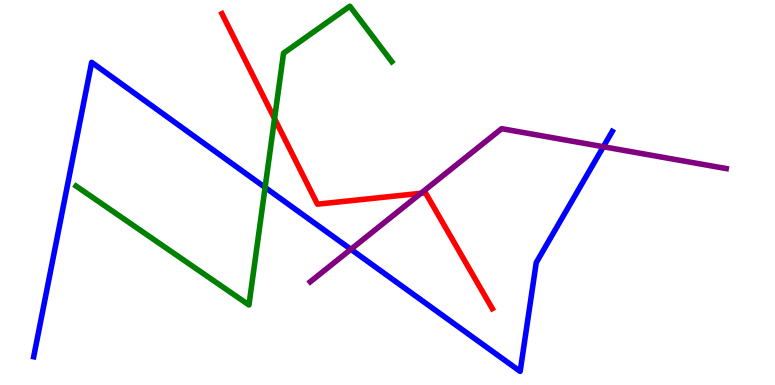[{'lines': ['blue', 'red'], 'intersections': []}, {'lines': ['green', 'red'], 'intersections': [{'x': 3.54, 'y': 6.92}]}, {'lines': ['purple', 'red'], 'intersections': [{'x': 5.43, 'y': 4.98}]}, {'lines': ['blue', 'green'], 'intersections': [{'x': 3.42, 'y': 5.13}]}, {'lines': ['blue', 'purple'], 'intersections': [{'x': 4.53, 'y': 3.52}, {'x': 7.79, 'y': 6.19}]}, {'lines': ['green', 'purple'], 'intersections': []}]